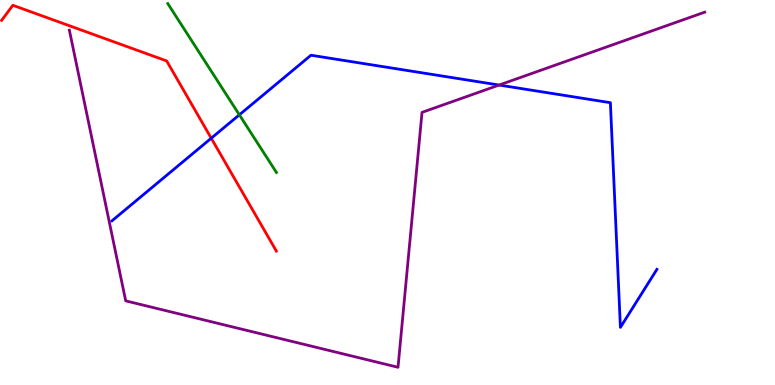[{'lines': ['blue', 'red'], 'intersections': [{'x': 2.73, 'y': 6.41}]}, {'lines': ['green', 'red'], 'intersections': []}, {'lines': ['purple', 'red'], 'intersections': []}, {'lines': ['blue', 'green'], 'intersections': [{'x': 3.09, 'y': 7.02}]}, {'lines': ['blue', 'purple'], 'intersections': [{'x': 6.44, 'y': 7.79}]}, {'lines': ['green', 'purple'], 'intersections': []}]